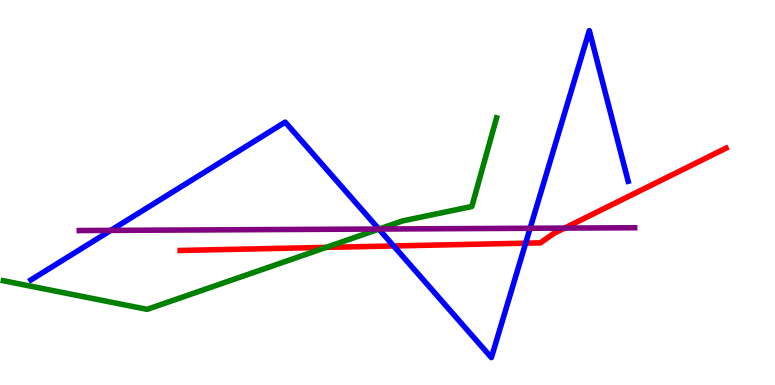[{'lines': ['blue', 'red'], 'intersections': [{'x': 5.08, 'y': 3.61}, {'x': 6.78, 'y': 3.68}]}, {'lines': ['green', 'red'], 'intersections': [{'x': 4.21, 'y': 3.57}]}, {'lines': ['purple', 'red'], 'intersections': [{'x': 7.29, 'y': 4.08}]}, {'lines': ['blue', 'green'], 'intersections': [{'x': 4.89, 'y': 4.05}]}, {'lines': ['blue', 'purple'], 'intersections': [{'x': 1.43, 'y': 4.02}, {'x': 4.89, 'y': 4.05}, {'x': 6.84, 'y': 4.07}]}, {'lines': ['green', 'purple'], 'intersections': [{'x': 4.89, 'y': 4.05}]}]